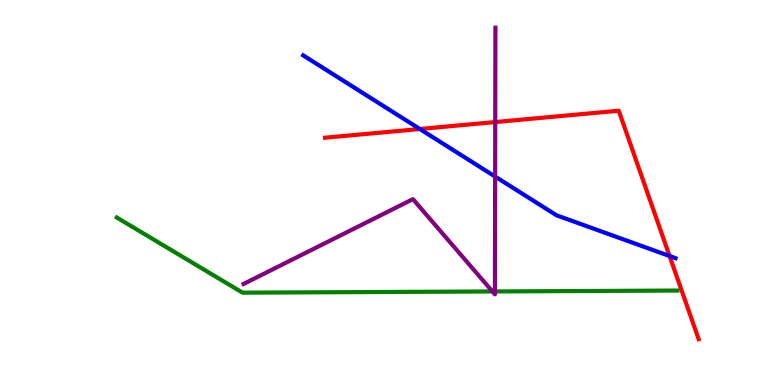[{'lines': ['blue', 'red'], 'intersections': [{'x': 5.42, 'y': 6.65}, {'x': 8.64, 'y': 3.35}]}, {'lines': ['green', 'red'], 'intersections': []}, {'lines': ['purple', 'red'], 'intersections': [{'x': 6.39, 'y': 6.83}]}, {'lines': ['blue', 'green'], 'intersections': []}, {'lines': ['blue', 'purple'], 'intersections': [{'x': 6.39, 'y': 5.41}]}, {'lines': ['green', 'purple'], 'intersections': [{'x': 6.35, 'y': 2.43}, {'x': 6.39, 'y': 2.43}]}]